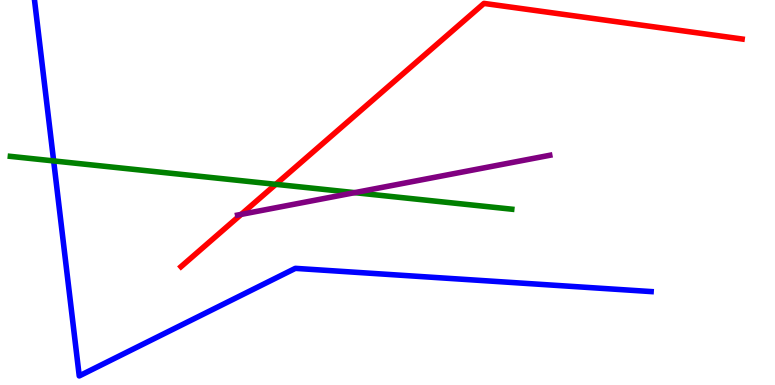[{'lines': ['blue', 'red'], 'intersections': []}, {'lines': ['green', 'red'], 'intersections': [{'x': 3.56, 'y': 5.21}]}, {'lines': ['purple', 'red'], 'intersections': [{'x': 3.11, 'y': 4.43}]}, {'lines': ['blue', 'green'], 'intersections': [{'x': 0.692, 'y': 5.82}]}, {'lines': ['blue', 'purple'], 'intersections': []}, {'lines': ['green', 'purple'], 'intersections': [{'x': 4.58, 'y': 5.0}]}]